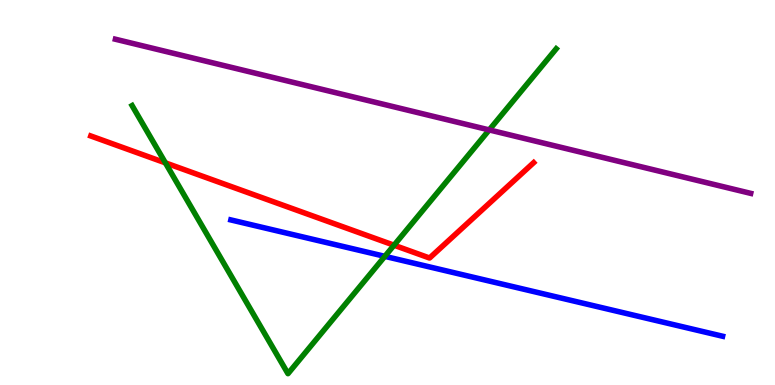[{'lines': ['blue', 'red'], 'intersections': []}, {'lines': ['green', 'red'], 'intersections': [{'x': 2.13, 'y': 5.77}, {'x': 5.08, 'y': 3.63}]}, {'lines': ['purple', 'red'], 'intersections': []}, {'lines': ['blue', 'green'], 'intersections': [{'x': 4.97, 'y': 3.34}]}, {'lines': ['blue', 'purple'], 'intersections': []}, {'lines': ['green', 'purple'], 'intersections': [{'x': 6.31, 'y': 6.63}]}]